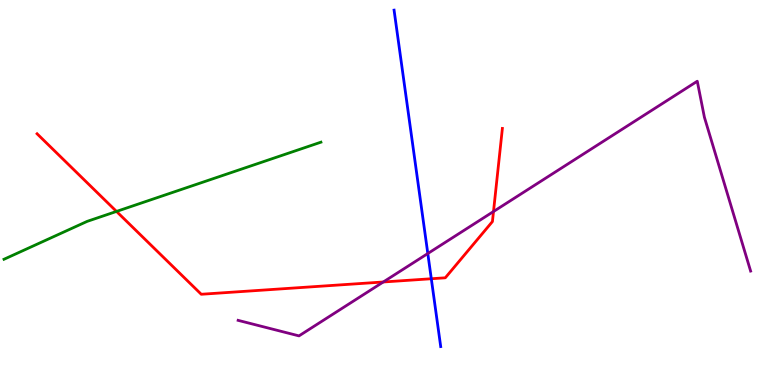[{'lines': ['blue', 'red'], 'intersections': [{'x': 5.57, 'y': 2.76}]}, {'lines': ['green', 'red'], 'intersections': [{'x': 1.5, 'y': 4.51}]}, {'lines': ['purple', 'red'], 'intersections': [{'x': 4.95, 'y': 2.68}, {'x': 6.37, 'y': 4.51}]}, {'lines': ['blue', 'green'], 'intersections': []}, {'lines': ['blue', 'purple'], 'intersections': [{'x': 5.52, 'y': 3.41}]}, {'lines': ['green', 'purple'], 'intersections': []}]